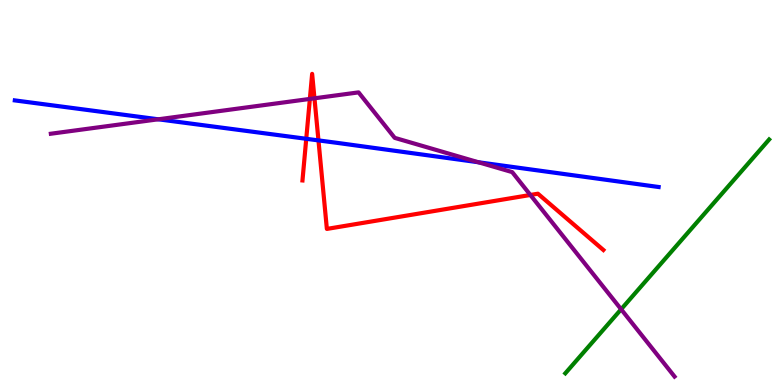[{'lines': ['blue', 'red'], 'intersections': [{'x': 3.95, 'y': 6.4}, {'x': 4.11, 'y': 6.35}]}, {'lines': ['green', 'red'], 'intersections': []}, {'lines': ['purple', 'red'], 'intersections': [{'x': 4.0, 'y': 7.43}, {'x': 4.06, 'y': 7.45}, {'x': 6.84, 'y': 4.94}]}, {'lines': ['blue', 'green'], 'intersections': []}, {'lines': ['blue', 'purple'], 'intersections': [{'x': 2.04, 'y': 6.9}, {'x': 6.17, 'y': 5.79}]}, {'lines': ['green', 'purple'], 'intersections': [{'x': 8.01, 'y': 1.97}]}]